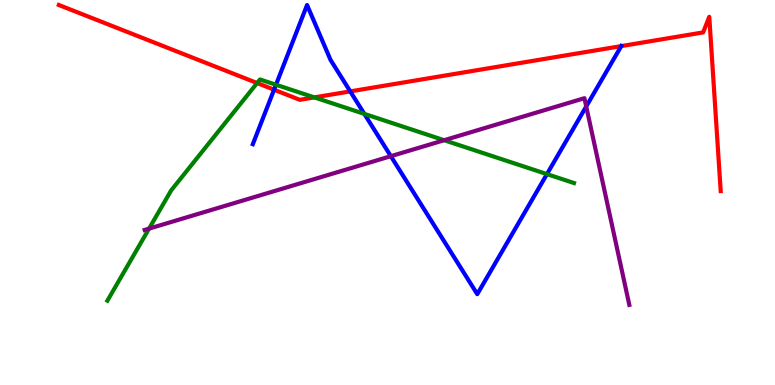[{'lines': ['blue', 'red'], 'intersections': [{'x': 3.54, 'y': 7.67}, {'x': 4.52, 'y': 7.63}, {'x': 8.02, 'y': 8.8}]}, {'lines': ['green', 'red'], 'intersections': [{'x': 3.32, 'y': 7.84}, {'x': 4.06, 'y': 7.47}]}, {'lines': ['purple', 'red'], 'intersections': []}, {'lines': ['blue', 'green'], 'intersections': [{'x': 3.56, 'y': 7.8}, {'x': 4.7, 'y': 7.04}, {'x': 7.06, 'y': 5.48}]}, {'lines': ['blue', 'purple'], 'intersections': [{'x': 5.04, 'y': 5.94}, {'x': 7.56, 'y': 7.23}]}, {'lines': ['green', 'purple'], 'intersections': [{'x': 1.92, 'y': 4.06}, {'x': 5.73, 'y': 6.36}]}]